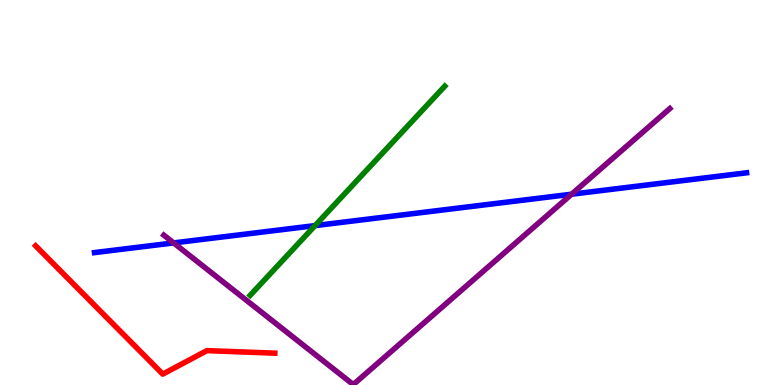[{'lines': ['blue', 'red'], 'intersections': []}, {'lines': ['green', 'red'], 'intersections': []}, {'lines': ['purple', 'red'], 'intersections': []}, {'lines': ['blue', 'green'], 'intersections': [{'x': 4.06, 'y': 4.14}]}, {'lines': ['blue', 'purple'], 'intersections': [{'x': 2.24, 'y': 3.69}, {'x': 7.38, 'y': 4.96}]}, {'lines': ['green', 'purple'], 'intersections': []}]